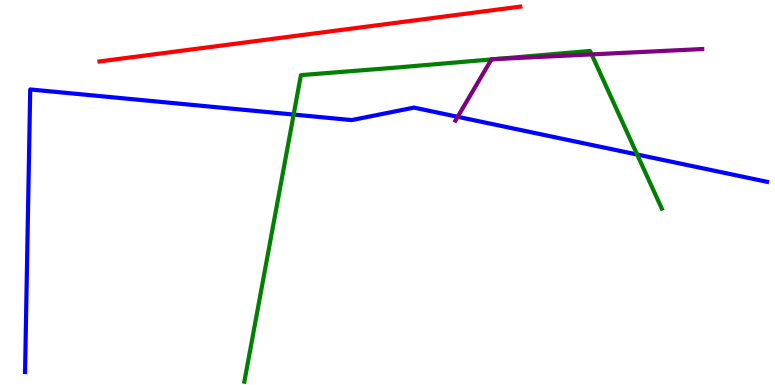[{'lines': ['blue', 'red'], 'intersections': []}, {'lines': ['green', 'red'], 'intersections': []}, {'lines': ['purple', 'red'], 'intersections': []}, {'lines': ['blue', 'green'], 'intersections': [{'x': 3.79, 'y': 7.02}, {'x': 8.22, 'y': 5.99}]}, {'lines': ['blue', 'purple'], 'intersections': [{'x': 5.91, 'y': 6.97}]}, {'lines': ['green', 'purple'], 'intersections': [{'x': 6.34, 'y': 8.46}, {'x': 6.4, 'y': 8.47}, {'x': 7.63, 'y': 8.59}]}]